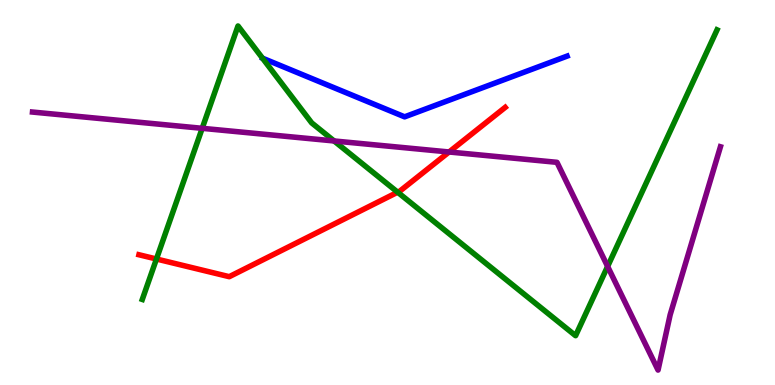[{'lines': ['blue', 'red'], 'intersections': []}, {'lines': ['green', 'red'], 'intersections': [{'x': 2.02, 'y': 3.27}, {'x': 5.13, 'y': 5.01}]}, {'lines': ['purple', 'red'], 'intersections': [{'x': 5.79, 'y': 6.05}]}, {'lines': ['blue', 'green'], 'intersections': []}, {'lines': ['blue', 'purple'], 'intersections': []}, {'lines': ['green', 'purple'], 'intersections': [{'x': 2.61, 'y': 6.67}, {'x': 4.31, 'y': 6.34}, {'x': 7.84, 'y': 3.08}]}]